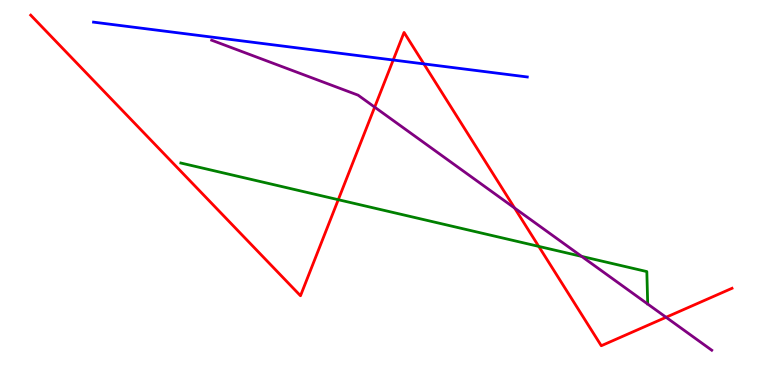[{'lines': ['blue', 'red'], 'intersections': [{'x': 5.07, 'y': 8.44}, {'x': 5.47, 'y': 8.34}]}, {'lines': ['green', 'red'], 'intersections': [{'x': 4.36, 'y': 4.81}, {'x': 6.95, 'y': 3.6}]}, {'lines': ['purple', 'red'], 'intersections': [{'x': 4.83, 'y': 7.22}, {'x': 6.64, 'y': 4.6}, {'x': 8.59, 'y': 1.76}]}, {'lines': ['blue', 'green'], 'intersections': []}, {'lines': ['blue', 'purple'], 'intersections': []}, {'lines': ['green', 'purple'], 'intersections': [{'x': 7.51, 'y': 3.34}]}]